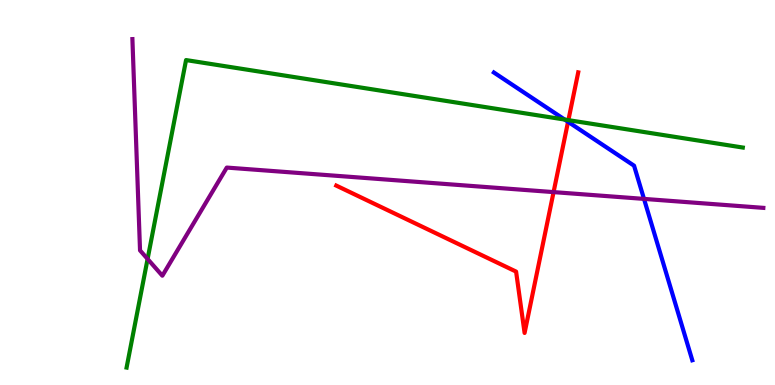[{'lines': ['blue', 'red'], 'intersections': [{'x': 7.33, 'y': 6.84}]}, {'lines': ['green', 'red'], 'intersections': [{'x': 7.33, 'y': 6.88}]}, {'lines': ['purple', 'red'], 'intersections': [{'x': 7.14, 'y': 5.01}]}, {'lines': ['blue', 'green'], 'intersections': [{'x': 7.29, 'y': 6.89}]}, {'lines': ['blue', 'purple'], 'intersections': [{'x': 8.31, 'y': 4.83}]}, {'lines': ['green', 'purple'], 'intersections': [{'x': 1.9, 'y': 3.27}]}]